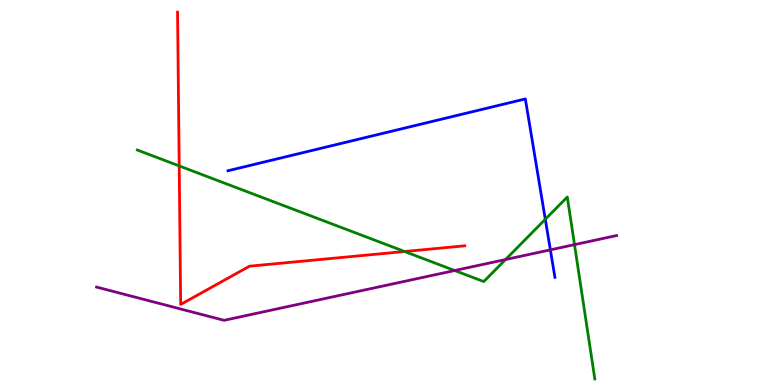[{'lines': ['blue', 'red'], 'intersections': []}, {'lines': ['green', 'red'], 'intersections': [{'x': 2.31, 'y': 5.69}, {'x': 5.22, 'y': 3.47}]}, {'lines': ['purple', 'red'], 'intersections': []}, {'lines': ['blue', 'green'], 'intersections': [{'x': 7.04, 'y': 4.3}]}, {'lines': ['blue', 'purple'], 'intersections': [{'x': 7.1, 'y': 3.51}]}, {'lines': ['green', 'purple'], 'intersections': [{'x': 5.87, 'y': 2.97}, {'x': 6.52, 'y': 3.26}, {'x': 7.41, 'y': 3.65}]}]